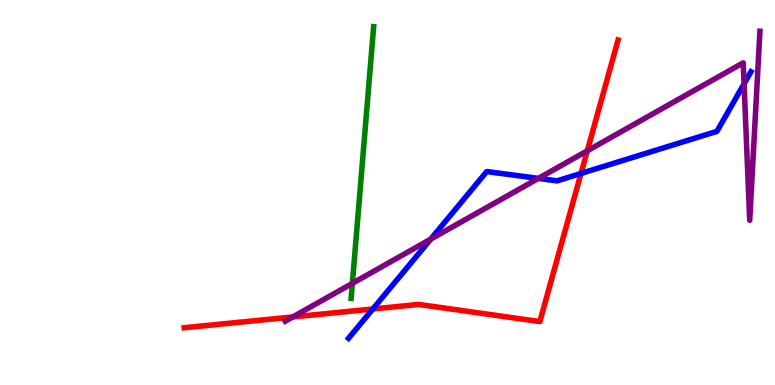[{'lines': ['blue', 'red'], 'intersections': [{'x': 4.81, 'y': 1.97}, {'x': 7.5, 'y': 5.49}]}, {'lines': ['green', 'red'], 'intersections': []}, {'lines': ['purple', 'red'], 'intersections': [{'x': 3.78, 'y': 1.77}, {'x': 7.58, 'y': 6.08}]}, {'lines': ['blue', 'green'], 'intersections': []}, {'lines': ['blue', 'purple'], 'intersections': [{'x': 5.56, 'y': 3.79}, {'x': 6.95, 'y': 5.37}, {'x': 9.6, 'y': 7.82}]}, {'lines': ['green', 'purple'], 'intersections': [{'x': 4.55, 'y': 2.64}]}]